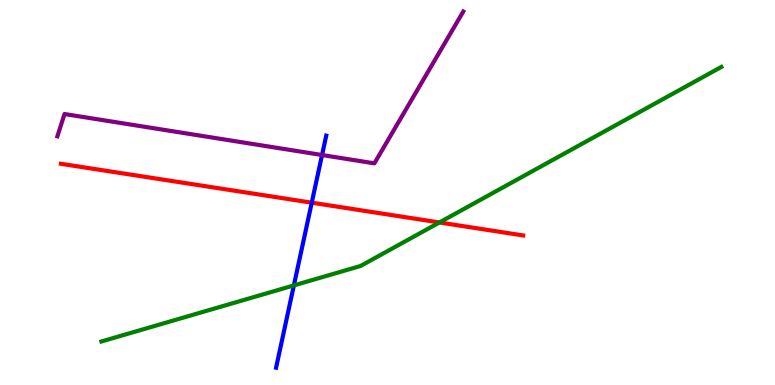[{'lines': ['blue', 'red'], 'intersections': [{'x': 4.02, 'y': 4.74}]}, {'lines': ['green', 'red'], 'intersections': [{'x': 5.67, 'y': 4.22}]}, {'lines': ['purple', 'red'], 'intersections': []}, {'lines': ['blue', 'green'], 'intersections': [{'x': 3.79, 'y': 2.59}]}, {'lines': ['blue', 'purple'], 'intersections': [{'x': 4.16, 'y': 5.97}]}, {'lines': ['green', 'purple'], 'intersections': []}]